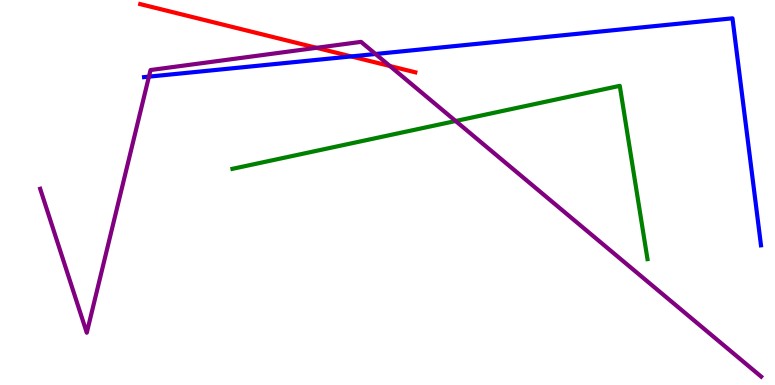[{'lines': ['blue', 'red'], 'intersections': [{'x': 4.53, 'y': 8.53}]}, {'lines': ['green', 'red'], 'intersections': []}, {'lines': ['purple', 'red'], 'intersections': [{'x': 4.08, 'y': 8.76}, {'x': 5.03, 'y': 8.29}]}, {'lines': ['blue', 'green'], 'intersections': []}, {'lines': ['blue', 'purple'], 'intersections': [{'x': 1.92, 'y': 8.01}, {'x': 4.85, 'y': 8.6}]}, {'lines': ['green', 'purple'], 'intersections': [{'x': 5.88, 'y': 6.86}]}]